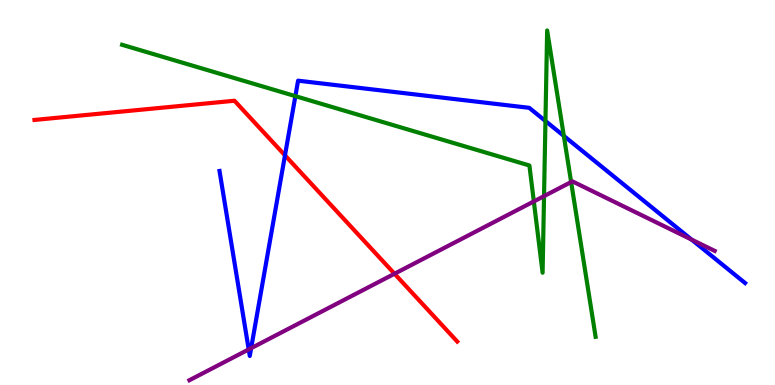[{'lines': ['blue', 'red'], 'intersections': [{'x': 3.68, 'y': 5.97}]}, {'lines': ['green', 'red'], 'intersections': []}, {'lines': ['purple', 'red'], 'intersections': [{'x': 5.09, 'y': 2.89}]}, {'lines': ['blue', 'green'], 'intersections': [{'x': 3.81, 'y': 7.5}, {'x': 7.04, 'y': 6.86}, {'x': 7.28, 'y': 6.47}]}, {'lines': ['blue', 'purple'], 'intersections': [{'x': 3.21, 'y': 0.924}, {'x': 3.24, 'y': 0.956}, {'x': 8.92, 'y': 3.78}]}, {'lines': ['green', 'purple'], 'intersections': [{'x': 6.89, 'y': 4.77}, {'x': 7.02, 'y': 4.91}, {'x': 7.37, 'y': 5.27}]}]